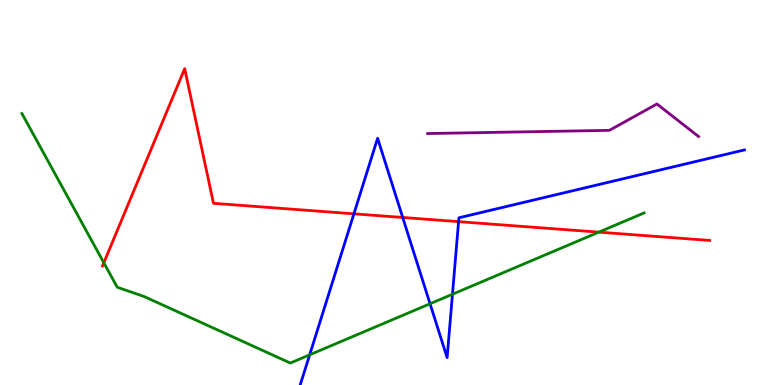[{'lines': ['blue', 'red'], 'intersections': [{'x': 4.57, 'y': 4.45}, {'x': 5.2, 'y': 4.35}, {'x': 5.92, 'y': 4.24}]}, {'lines': ['green', 'red'], 'intersections': [{'x': 1.34, 'y': 3.17}, {'x': 7.73, 'y': 3.97}]}, {'lines': ['purple', 'red'], 'intersections': []}, {'lines': ['blue', 'green'], 'intersections': [{'x': 4.0, 'y': 0.784}, {'x': 5.55, 'y': 2.11}, {'x': 5.84, 'y': 2.36}]}, {'lines': ['blue', 'purple'], 'intersections': []}, {'lines': ['green', 'purple'], 'intersections': []}]